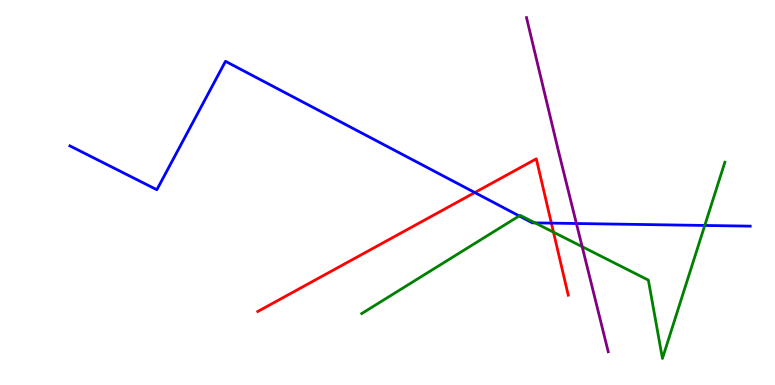[{'lines': ['blue', 'red'], 'intersections': [{'x': 6.13, 'y': 5.0}, {'x': 7.11, 'y': 4.2}]}, {'lines': ['green', 'red'], 'intersections': [{'x': 7.14, 'y': 3.97}]}, {'lines': ['purple', 'red'], 'intersections': []}, {'lines': ['blue', 'green'], 'intersections': [{'x': 6.7, 'y': 4.39}, {'x': 6.9, 'y': 4.21}, {'x': 9.09, 'y': 4.14}]}, {'lines': ['blue', 'purple'], 'intersections': [{'x': 7.44, 'y': 4.19}]}, {'lines': ['green', 'purple'], 'intersections': [{'x': 7.51, 'y': 3.59}]}]